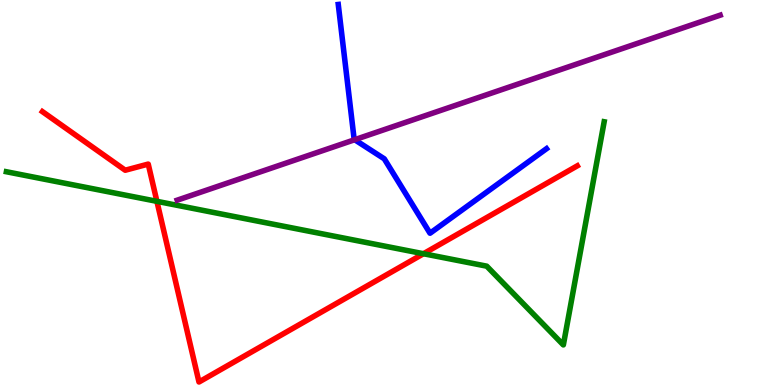[{'lines': ['blue', 'red'], 'intersections': []}, {'lines': ['green', 'red'], 'intersections': [{'x': 2.02, 'y': 4.77}, {'x': 5.46, 'y': 3.41}]}, {'lines': ['purple', 'red'], 'intersections': []}, {'lines': ['blue', 'green'], 'intersections': []}, {'lines': ['blue', 'purple'], 'intersections': [{'x': 4.58, 'y': 6.37}]}, {'lines': ['green', 'purple'], 'intersections': []}]